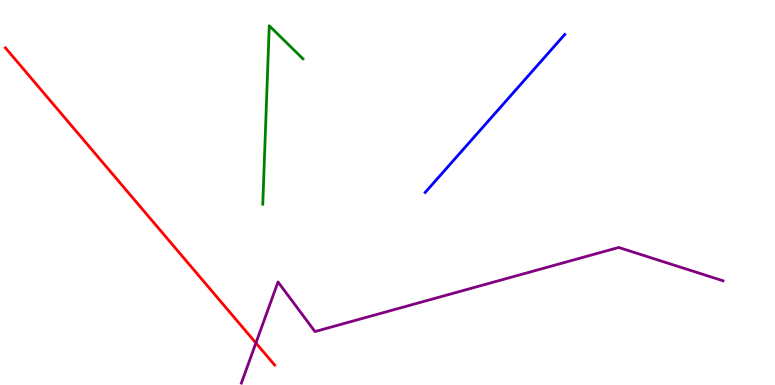[{'lines': ['blue', 'red'], 'intersections': []}, {'lines': ['green', 'red'], 'intersections': []}, {'lines': ['purple', 'red'], 'intersections': [{'x': 3.3, 'y': 1.09}]}, {'lines': ['blue', 'green'], 'intersections': []}, {'lines': ['blue', 'purple'], 'intersections': []}, {'lines': ['green', 'purple'], 'intersections': []}]